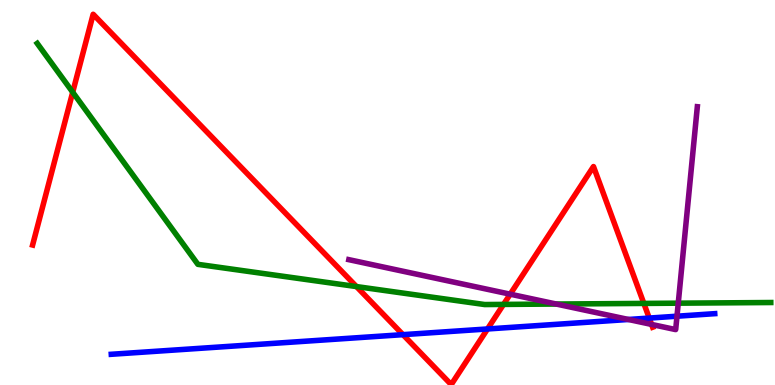[{'lines': ['blue', 'red'], 'intersections': [{'x': 5.2, 'y': 1.31}, {'x': 6.29, 'y': 1.46}, {'x': 8.38, 'y': 1.74}]}, {'lines': ['green', 'red'], 'intersections': [{'x': 0.938, 'y': 7.61}, {'x': 4.6, 'y': 2.56}, {'x': 6.5, 'y': 2.09}, {'x': 8.31, 'y': 2.12}]}, {'lines': ['purple', 'red'], 'intersections': [{'x': 6.58, 'y': 2.36}, {'x': 8.41, 'y': 1.57}]}, {'lines': ['blue', 'green'], 'intersections': []}, {'lines': ['blue', 'purple'], 'intersections': [{'x': 8.11, 'y': 1.7}, {'x': 8.74, 'y': 1.79}]}, {'lines': ['green', 'purple'], 'intersections': [{'x': 7.18, 'y': 2.1}, {'x': 8.75, 'y': 2.13}]}]